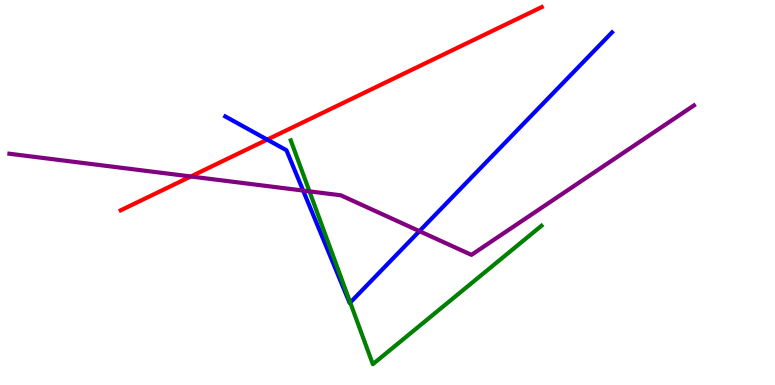[{'lines': ['blue', 'red'], 'intersections': [{'x': 3.45, 'y': 6.37}]}, {'lines': ['green', 'red'], 'intersections': []}, {'lines': ['purple', 'red'], 'intersections': [{'x': 2.46, 'y': 5.42}]}, {'lines': ['blue', 'green'], 'intersections': [{'x': 4.52, 'y': 2.14}]}, {'lines': ['blue', 'purple'], 'intersections': [{'x': 3.91, 'y': 5.05}, {'x': 5.41, 'y': 4.0}]}, {'lines': ['green', 'purple'], 'intersections': [{'x': 3.99, 'y': 5.03}]}]